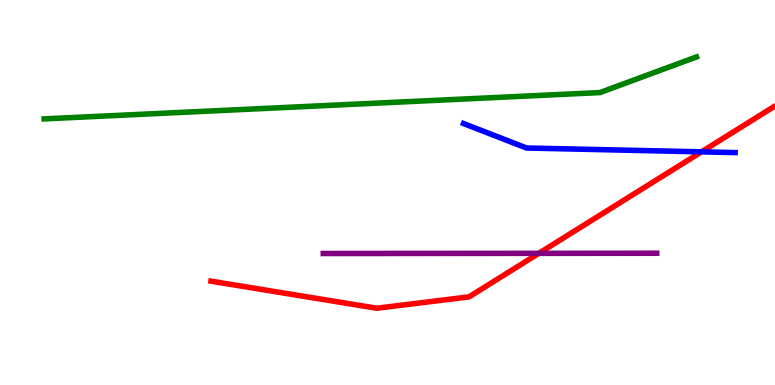[{'lines': ['blue', 'red'], 'intersections': [{'x': 9.05, 'y': 6.06}]}, {'lines': ['green', 'red'], 'intersections': []}, {'lines': ['purple', 'red'], 'intersections': [{'x': 6.95, 'y': 3.42}]}, {'lines': ['blue', 'green'], 'intersections': []}, {'lines': ['blue', 'purple'], 'intersections': []}, {'lines': ['green', 'purple'], 'intersections': []}]